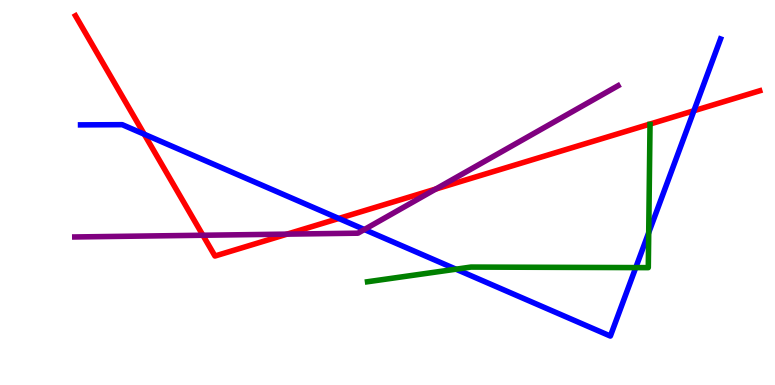[{'lines': ['blue', 'red'], 'intersections': [{'x': 1.86, 'y': 6.51}, {'x': 4.37, 'y': 4.33}, {'x': 8.95, 'y': 7.12}]}, {'lines': ['green', 'red'], 'intersections': []}, {'lines': ['purple', 'red'], 'intersections': [{'x': 2.62, 'y': 3.89}, {'x': 3.7, 'y': 3.92}, {'x': 5.62, 'y': 5.09}]}, {'lines': ['blue', 'green'], 'intersections': [{'x': 5.88, 'y': 3.01}, {'x': 8.2, 'y': 3.05}, {'x': 8.37, 'y': 3.96}]}, {'lines': ['blue', 'purple'], 'intersections': [{'x': 4.7, 'y': 4.04}]}, {'lines': ['green', 'purple'], 'intersections': []}]